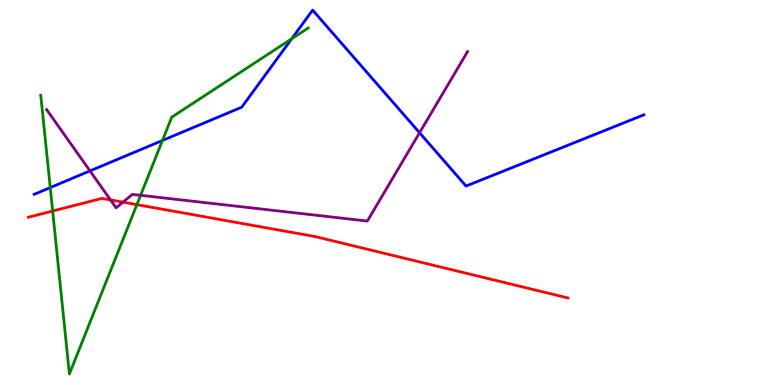[{'lines': ['blue', 'red'], 'intersections': []}, {'lines': ['green', 'red'], 'intersections': [{'x': 0.679, 'y': 4.52}, {'x': 1.77, 'y': 4.68}]}, {'lines': ['purple', 'red'], 'intersections': [{'x': 1.43, 'y': 4.81}, {'x': 1.59, 'y': 4.75}]}, {'lines': ['blue', 'green'], 'intersections': [{'x': 0.648, 'y': 5.13}, {'x': 2.1, 'y': 6.35}, {'x': 3.76, 'y': 8.99}]}, {'lines': ['blue', 'purple'], 'intersections': [{'x': 1.16, 'y': 5.56}, {'x': 5.41, 'y': 6.55}]}, {'lines': ['green', 'purple'], 'intersections': [{'x': 1.81, 'y': 4.93}]}]